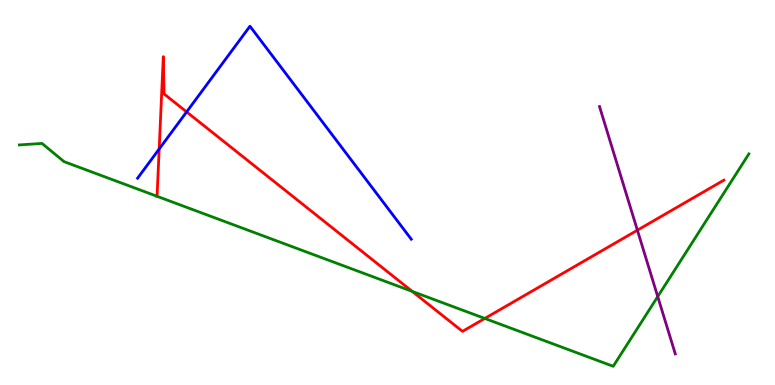[{'lines': ['blue', 'red'], 'intersections': [{'x': 2.05, 'y': 6.13}, {'x': 2.41, 'y': 7.09}]}, {'lines': ['green', 'red'], 'intersections': [{'x': 5.32, 'y': 2.43}, {'x': 6.26, 'y': 1.73}]}, {'lines': ['purple', 'red'], 'intersections': [{'x': 8.22, 'y': 4.02}]}, {'lines': ['blue', 'green'], 'intersections': []}, {'lines': ['blue', 'purple'], 'intersections': []}, {'lines': ['green', 'purple'], 'intersections': [{'x': 8.49, 'y': 2.3}]}]